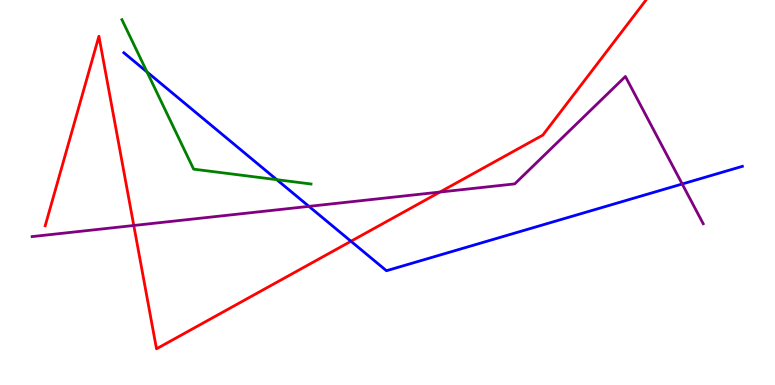[{'lines': ['blue', 'red'], 'intersections': [{'x': 4.53, 'y': 3.73}]}, {'lines': ['green', 'red'], 'intersections': []}, {'lines': ['purple', 'red'], 'intersections': [{'x': 1.73, 'y': 4.14}, {'x': 5.68, 'y': 5.01}]}, {'lines': ['blue', 'green'], 'intersections': [{'x': 1.9, 'y': 8.13}, {'x': 3.57, 'y': 5.33}]}, {'lines': ['blue', 'purple'], 'intersections': [{'x': 3.99, 'y': 4.64}, {'x': 8.8, 'y': 5.22}]}, {'lines': ['green', 'purple'], 'intersections': []}]